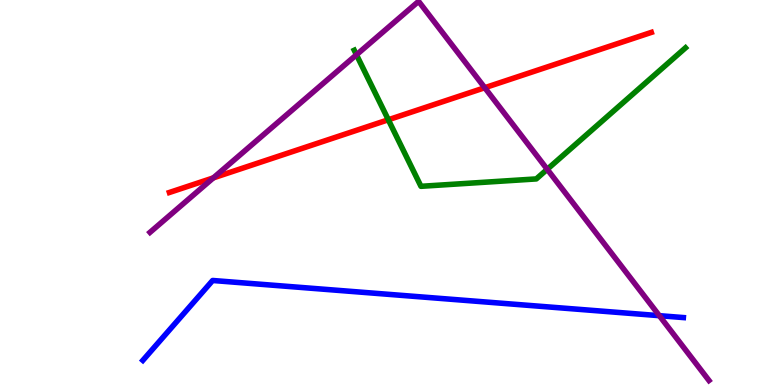[{'lines': ['blue', 'red'], 'intersections': []}, {'lines': ['green', 'red'], 'intersections': [{'x': 5.01, 'y': 6.89}]}, {'lines': ['purple', 'red'], 'intersections': [{'x': 2.75, 'y': 5.38}, {'x': 6.25, 'y': 7.72}]}, {'lines': ['blue', 'green'], 'intersections': []}, {'lines': ['blue', 'purple'], 'intersections': [{'x': 8.51, 'y': 1.8}]}, {'lines': ['green', 'purple'], 'intersections': [{'x': 4.6, 'y': 8.58}, {'x': 7.06, 'y': 5.6}]}]